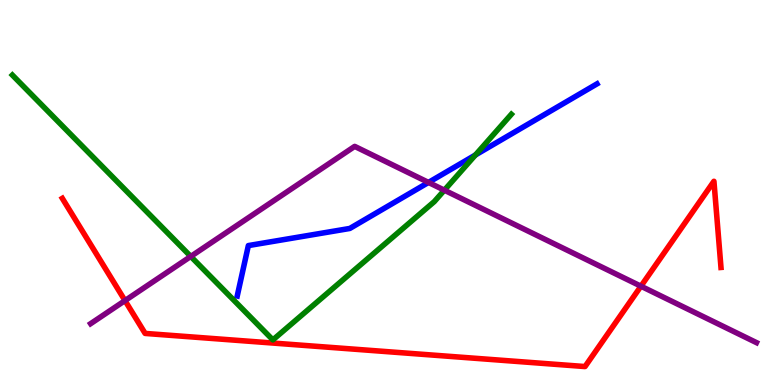[{'lines': ['blue', 'red'], 'intersections': []}, {'lines': ['green', 'red'], 'intersections': []}, {'lines': ['purple', 'red'], 'intersections': [{'x': 1.61, 'y': 2.19}, {'x': 8.27, 'y': 2.57}]}, {'lines': ['blue', 'green'], 'intersections': [{'x': 6.13, 'y': 5.97}]}, {'lines': ['blue', 'purple'], 'intersections': [{'x': 5.53, 'y': 5.26}]}, {'lines': ['green', 'purple'], 'intersections': [{'x': 2.46, 'y': 3.34}, {'x': 5.73, 'y': 5.06}]}]